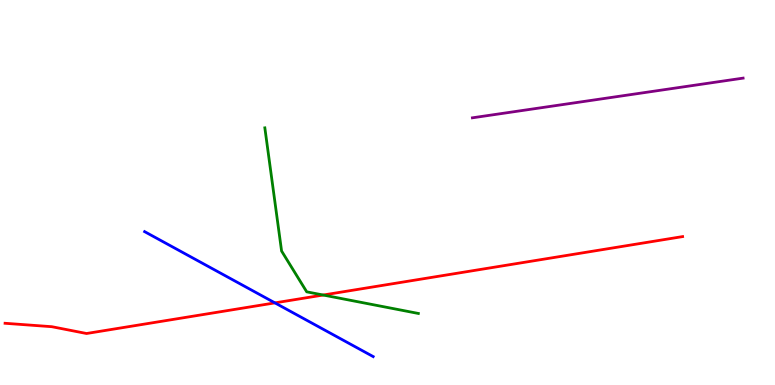[{'lines': ['blue', 'red'], 'intersections': [{'x': 3.55, 'y': 2.13}]}, {'lines': ['green', 'red'], 'intersections': [{'x': 4.17, 'y': 2.34}]}, {'lines': ['purple', 'red'], 'intersections': []}, {'lines': ['blue', 'green'], 'intersections': []}, {'lines': ['blue', 'purple'], 'intersections': []}, {'lines': ['green', 'purple'], 'intersections': []}]